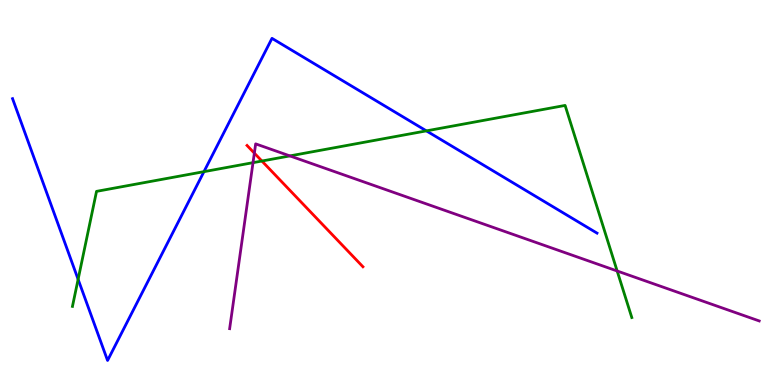[{'lines': ['blue', 'red'], 'intersections': []}, {'lines': ['green', 'red'], 'intersections': [{'x': 3.38, 'y': 5.82}]}, {'lines': ['purple', 'red'], 'intersections': [{'x': 3.28, 'y': 6.02}]}, {'lines': ['blue', 'green'], 'intersections': [{'x': 1.01, 'y': 2.74}, {'x': 2.63, 'y': 5.54}, {'x': 5.5, 'y': 6.6}]}, {'lines': ['blue', 'purple'], 'intersections': []}, {'lines': ['green', 'purple'], 'intersections': [{'x': 3.26, 'y': 5.78}, {'x': 3.74, 'y': 5.95}, {'x': 7.96, 'y': 2.96}]}]